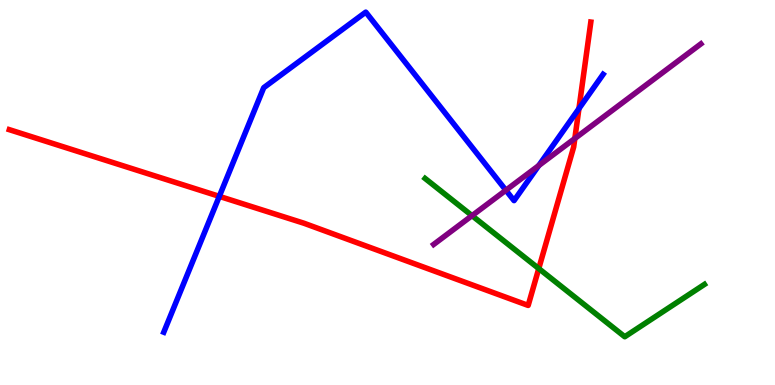[{'lines': ['blue', 'red'], 'intersections': [{'x': 2.83, 'y': 4.9}, {'x': 7.47, 'y': 7.18}]}, {'lines': ['green', 'red'], 'intersections': [{'x': 6.95, 'y': 3.02}]}, {'lines': ['purple', 'red'], 'intersections': [{'x': 7.42, 'y': 6.4}]}, {'lines': ['blue', 'green'], 'intersections': []}, {'lines': ['blue', 'purple'], 'intersections': [{'x': 6.53, 'y': 5.06}, {'x': 6.95, 'y': 5.7}]}, {'lines': ['green', 'purple'], 'intersections': [{'x': 6.09, 'y': 4.4}]}]